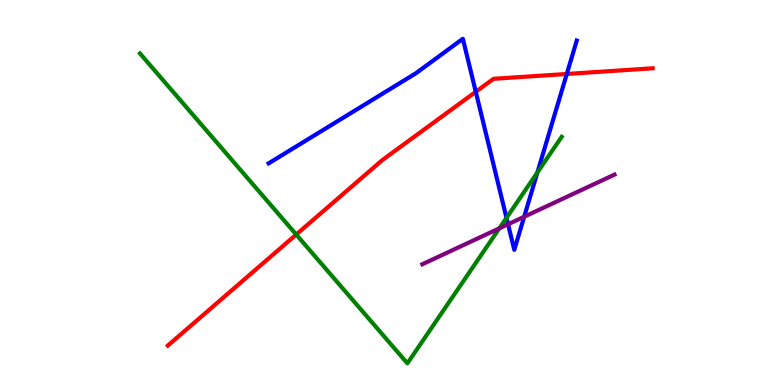[{'lines': ['blue', 'red'], 'intersections': [{'x': 6.14, 'y': 7.62}, {'x': 7.31, 'y': 8.08}]}, {'lines': ['green', 'red'], 'intersections': [{'x': 3.82, 'y': 3.91}]}, {'lines': ['purple', 'red'], 'intersections': []}, {'lines': ['blue', 'green'], 'intersections': [{'x': 6.54, 'y': 4.34}, {'x': 6.93, 'y': 5.52}]}, {'lines': ['blue', 'purple'], 'intersections': [{'x': 6.56, 'y': 4.17}, {'x': 6.76, 'y': 4.37}]}, {'lines': ['green', 'purple'], 'intersections': [{'x': 6.44, 'y': 4.07}]}]